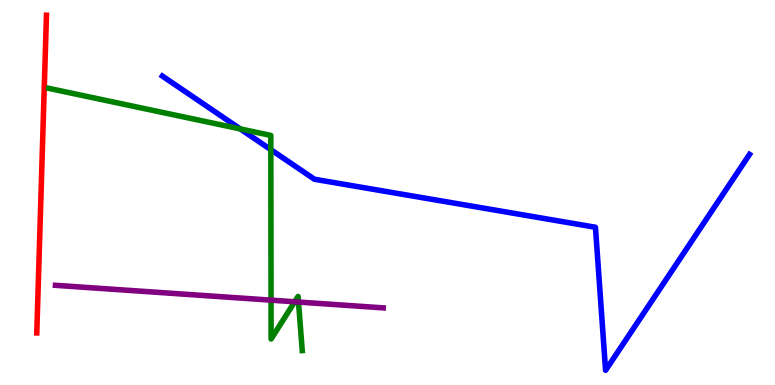[{'lines': ['blue', 'red'], 'intersections': []}, {'lines': ['green', 'red'], 'intersections': []}, {'lines': ['purple', 'red'], 'intersections': []}, {'lines': ['blue', 'green'], 'intersections': [{'x': 3.1, 'y': 6.65}, {'x': 3.49, 'y': 6.11}]}, {'lines': ['blue', 'purple'], 'intersections': []}, {'lines': ['green', 'purple'], 'intersections': [{'x': 3.5, 'y': 2.2}, {'x': 3.8, 'y': 2.16}, {'x': 3.85, 'y': 2.15}]}]